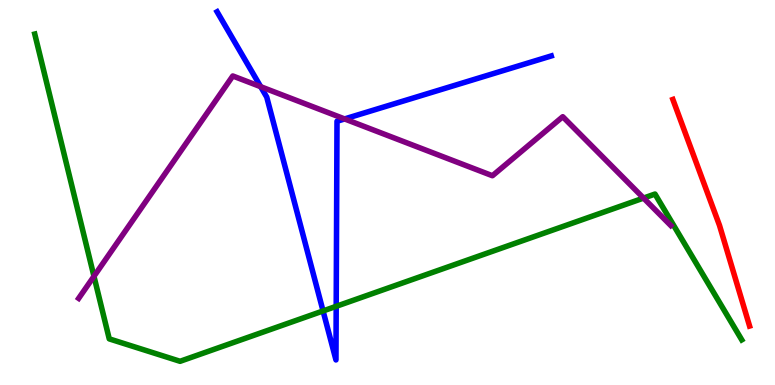[{'lines': ['blue', 'red'], 'intersections': []}, {'lines': ['green', 'red'], 'intersections': []}, {'lines': ['purple', 'red'], 'intersections': []}, {'lines': ['blue', 'green'], 'intersections': [{'x': 4.17, 'y': 1.92}, {'x': 4.34, 'y': 2.04}]}, {'lines': ['blue', 'purple'], 'intersections': [{'x': 3.36, 'y': 7.75}, {'x': 4.45, 'y': 6.91}]}, {'lines': ['green', 'purple'], 'intersections': [{'x': 1.21, 'y': 2.82}, {'x': 8.3, 'y': 4.86}]}]